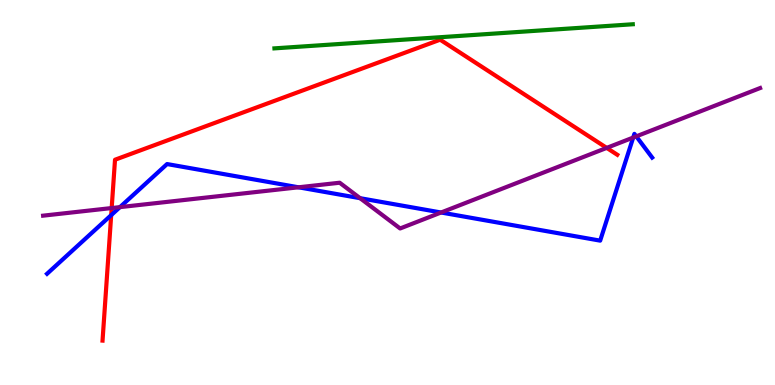[{'lines': ['blue', 'red'], 'intersections': [{'x': 1.43, 'y': 4.41}]}, {'lines': ['green', 'red'], 'intersections': []}, {'lines': ['purple', 'red'], 'intersections': [{'x': 1.44, 'y': 4.6}, {'x': 7.83, 'y': 6.16}]}, {'lines': ['blue', 'green'], 'intersections': []}, {'lines': ['blue', 'purple'], 'intersections': [{'x': 1.55, 'y': 4.62}, {'x': 3.85, 'y': 5.14}, {'x': 4.65, 'y': 4.85}, {'x': 5.69, 'y': 4.48}, {'x': 8.17, 'y': 6.43}, {'x': 8.21, 'y': 6.46}]}, {'lines': ['green', 'purple'], 'intersections': []}]